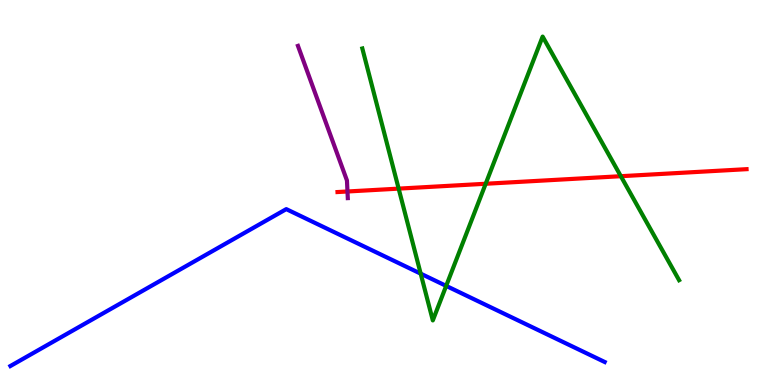[{'lines': ['blue', 'red'], 'intersections': []}, {'lines': ['green', 'red'], 'intersections': [{'x': 5.14, 'y': 5.1}, {'x': 6.27, 'y': 5.23}, {'x': 8.01, 'y': 5.42}]}, {'lines': ['purple', 'red'], 'intersections': [{'x': 4.48, 'y': 5.03}]}, {'lines': ['blue', 'green'], 'intersections': [{'x': 5.43, 'y': 2.89}, {'x': 5.76, 'y': 2.57}]}, {'lines': ['blue', 'purple'], 'intersections': []}, {'lines': ['green', 'purple'], 'intersections': []}]